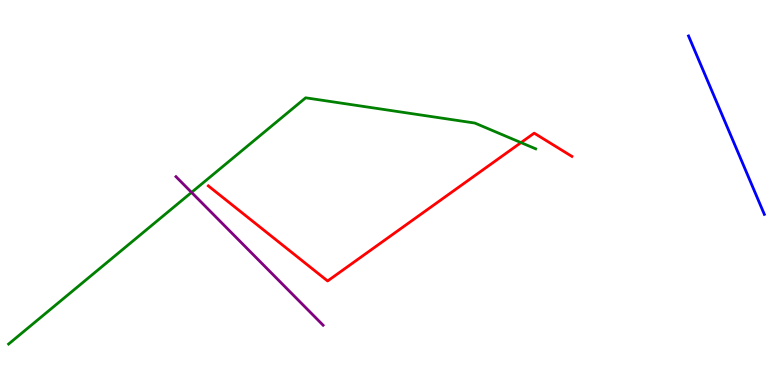[{'lines': ['blue', 'red'], 'intersections': []}, {'lines': ['green', 'red'], 'intersections': [{'x': 6.72, 'y': 6.3}]}, {'lines': ['purple', 'red'], 'intersections': []}, {'lines': ['blue', 'green'], 'intersections': []}, {'lines': ['blue', 'purple'], 'intersections': []}, {'lines': ['green', 'purple'], 'intersections': [{'x': 2.47, 'y': 5.0}]}]